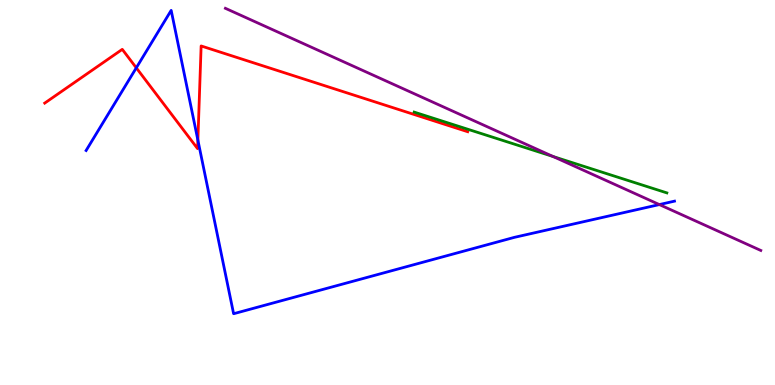[{'lines': ['blue', 'red'], 'intersections': [{'x': 1.76, 'y': 8.24}, {'x': 2.55, 'y': 6.36}]}, {'lines': ['green', 'red'], 'intersections': []}, {'lines': ['purple', 'red'], 'intersections': []}, {'lines': ['blue', 'green'], 'intersections': []}, {'lines': ['blue', 'purple'], 'intersections': [{'x': 8.51, 'y': 4.69}]}, {'lines': ['green', 'purple'], 'intersections': [{'x': 7.14, 'y': 5.93}]}]